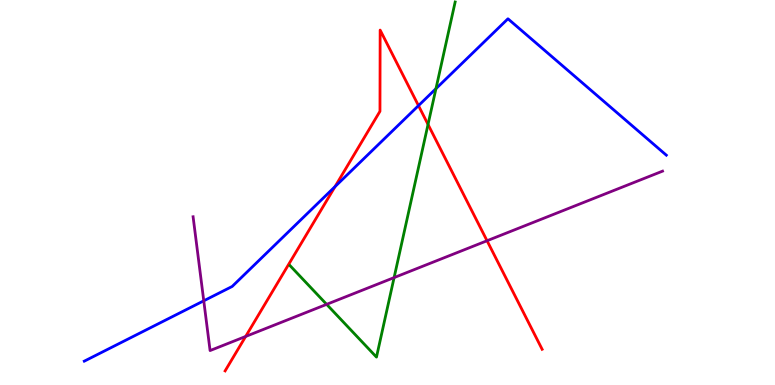[{'lines': ['blue', 'red'], 'intersections': [{'x': 4.32, 'y': 5.15}, {'x': 5.4, 'y': 7.26}]}, {'lines': ['green', 'red'], 'intersections': [{'x': 5.52, 'y': 6.77}]}, {'lines': ['purple', 'red'], 'intersections': [{'x': 3.17, 'y': 1.26}, {'x': 6.28, 'y': 3.75}]}, {'lines': ['blue', 'green'], 'intersections': [{'x': 5.63, 'y': 7.7}]}, {'lines': ['blue', 'purple'], 'intersections': [{'x': 2.63, 'y': 2.19}]}, {'lines': ['green', 'purple'], 'intersections': [{'x': 4.21, 'y': 2.09}, {'x': 5.09, 'y': 2.79}]}]